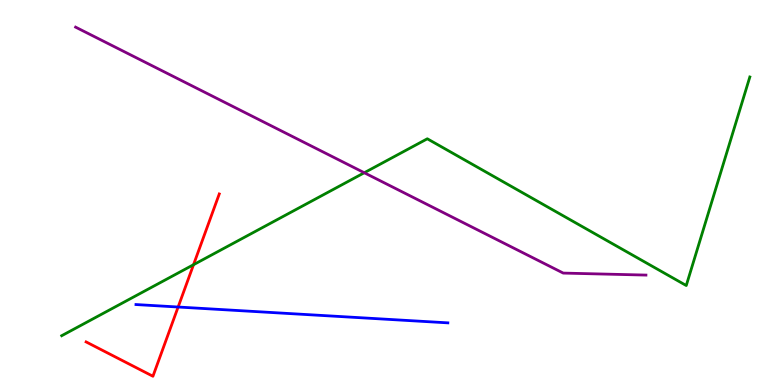[{'lines': ['blue', 'red'], 'intersections': [{'x': 2.3, 'y': 2.03}]}, {'lines': ['green', 'red'], 'intersections': [{'x': 2.5, 'y': 3.12}]}, {'lines': ['purple', 'red'], 'intersections': []}, {'lines': ['blue', 'green'], 'intersections': []}, {'lines': ['blue', 'purple'], 'intersections': []}, {'lines': ['green', 'purple'], 'intersections': [{'x': 4.7, 'y': 5.51}]}]